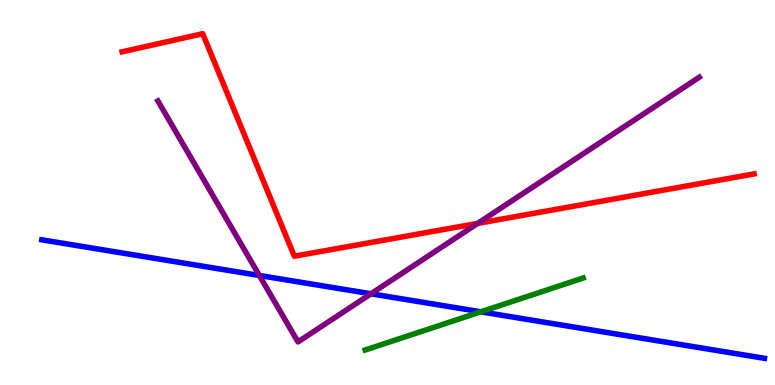[{'lines': ['blue', 'red'], 'intersections': []}, {'lines': ['green', 'red'], 'intersections': []}, {'lines': ['purple', 'red'], 'intersections': [{'x': 6.16, 'y': 4.2}]}, {'lines': ['blue', 'green'], 'intersections': [{'x': 6.2, 'y': 1.9}]}, {'lines': ['blue', 'purple'], 'intersections': [{'x': 3.35, 'y': 2.84}, {'x': 4.79, 'y': 2.37}]}, {'lines': ['green', 'purple'], 'intersections': []}]